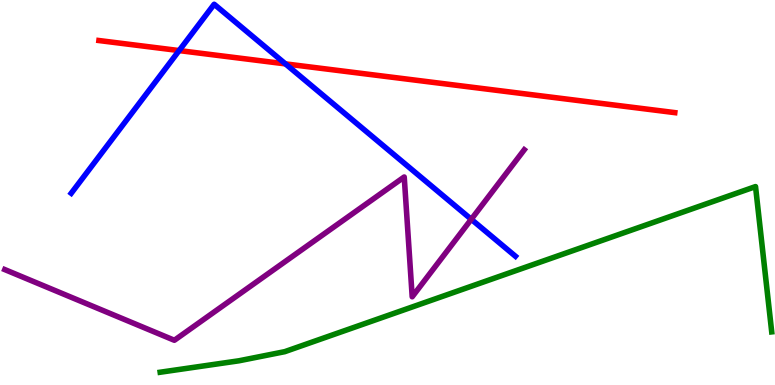[{'lines': ['blue', 'red'], 'intersections': [{'x': 2.31, 'y': 8.69}, {'x': 3.68, 'y': 8.34}]}, {'lines': ['green', 'red'], 'intersections': []}, {'lines': ['purple', 'red'], 'intersections': []}, {'lines': ['blue', 'green'], 'intersections': []}, {'lines': ['blue', 'purple'], 'intersections': [{'x': 6.08, 'y': 4.3}]}, {'lines': ['green', 'purple'], 'intersections': []}]